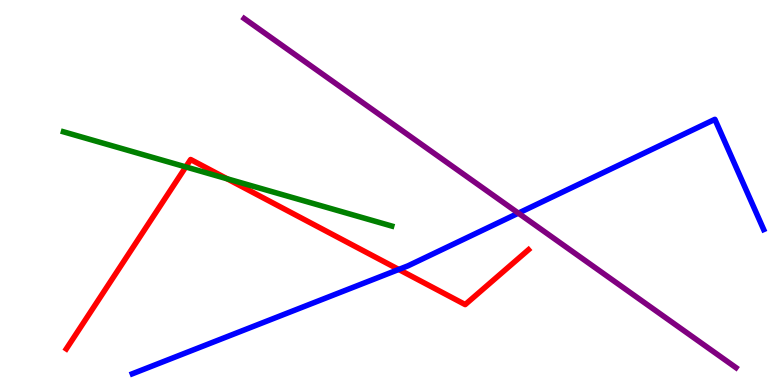[{'lines': ['blue', 'red'], 'intersections': [{'x': 5.14, 'y': 3.0}]}, {'lines': ['green', 'red'], 'intersections': [{'x': 2.4, 'y': 5.66}, {'x': 2.93, 'y': 5.36}]}, {'lines': ['purple', 'red'], 'intersections': []}, {'lines': ['blue', 'green'], 'intersections': []}, {'lines': ['blue', 'purple'], 'intersections': [{'x': 6.69, 'y': 4.46}]}, {'lines': ['green', 'purple'], 'intersections': []}]